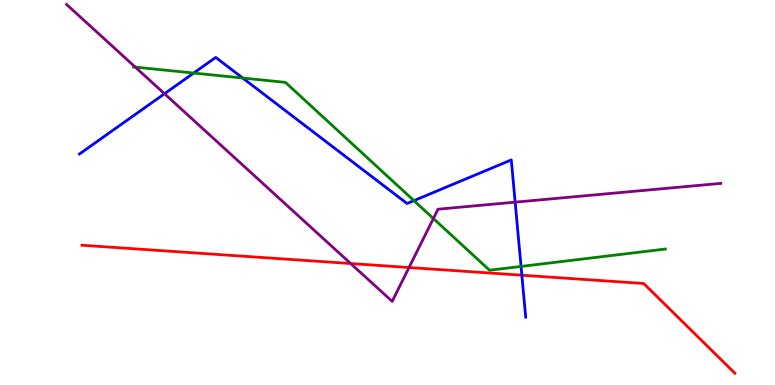[{'lines': ['blue', 'red'], 'intersections': [{'x': 6.73, 'y': 2.85}]}, {'lines': ['green', 'red'], 'intersections': []}, {'lines': ['purple', 'red'], 'intersections': [{'x': 4.52, 'y': 3.15}, {'x': 5.28, 'y': 3.05}]}, {'lines': ['blue', 'green'], 'intersections': [{'x': 2.5, 'y': 8.1}, {'x': 3.13, 'y': 7.97}, {'x': 5.34, 'y': 4.79}, {'x': 6.72, 'y': 3.08}]}, {'lines': ['blue', 'purple'], 'intersections': [{'x': 2.12, 'y': 7.57}, {'x': 6.65, 'y': 4.75}]}, {'lines': ['green', 'purple'], 'intersections': [{'x': 1.75, 'y': 8.26}, {'x': 5.59, 'y': 4.32}]}]